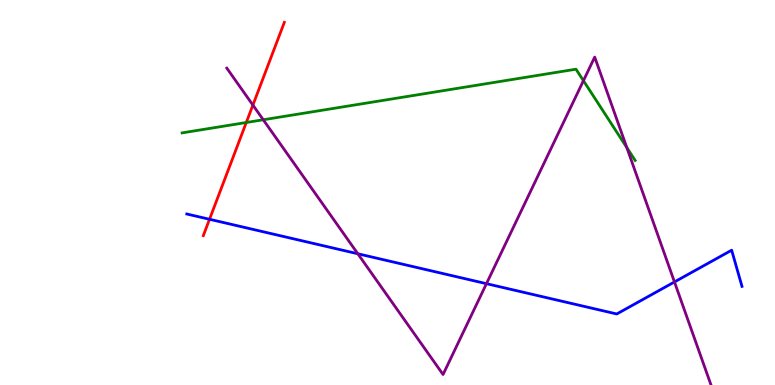[{'lines': ['blue', 'red'], 'intersections': [{'x': 2.7, 'y': 4.3}]}, {'lines': ['green', 'red'], 'intersections': [{'x': 3.18, 'y': 6.82}]}, {'lines': ['purple', 'red'], 'intersections': [{'x': 3.26, 'y': 7.27}]}, {'lines': ['blue', 'green'], 'intersections': []}, {'lines': ['blue', 'purple'], 'intersections': [{'x': 4.62, 'y': 3.41}, {'x': 6.28, 'y': 2.63}, {'x': 8.7, 'y': 2.68}]}, {'lines': ['green', 'purple'], 'intersections': [{'x': 3.4, 'y': 6.89}, {'x': 7.53, 'y': 7.9}, {'x': 8.09, 'y': 6.17}]}]